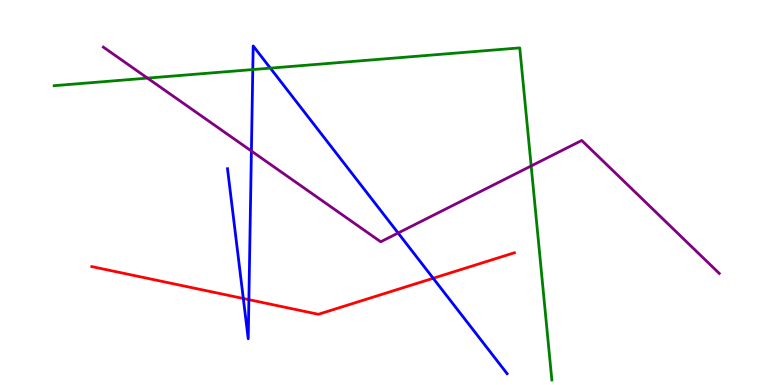[{'lines': ['blue', 'red'], 'intersections': [{'x': 3.14, 'y': 2.25}, {'x': 3.21, 'y': 2.22}, {'x': 5.59, 'y': 2.77}]}, {'lines': ['green', 'red'], 'intersections': []}, {'lines': ['purple', 'red'], 'intersections': []}, {'lines': ['blue', 'green'], 'intersections': [{'x': 3.26, 'y': 8.19}, {'x': 3.49, 'y': 8.23}]}, {'lines': ['blue', 'purple'], 'intersections': [{'x': 3.24, 'y': 6.08}, {'x': 5.14, 'y': 3.95}]}, {'lines': ['green', 'purple'], 'intersections': [{'x': 1.9, 'y': 7.97}, {'x': 6.85, 'y': 5.69}]}]